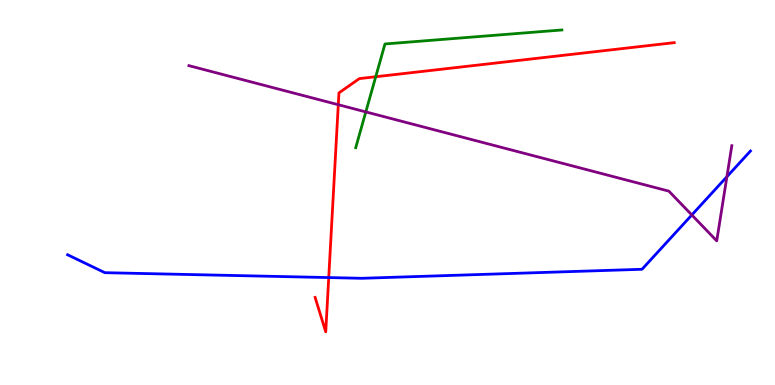[{'lines': ['blue', 'red'], 'intersections': [{'x': 4.24, 'y': 2.79}]}, {'lines': ['green', 'red'], 'intersections': [{'x': 4.85, 'y': 8.01}]}, {'lines': ['purple', 'red'], 'intersections': [{'x': 4.37, 'y': 7.28}]}, {'lines': ['blue', 'green'], 'intersections': []}, {'lines': ['blue', 'purple'], 'intersections': [{'x': 8.93, 'y': 4.42}, {'x': 9.38, 'y': 5.41}]}, {'lines': ['green', 'purple'], 'intersections': [{'x': 4.72, 'y': 7.09}]}]